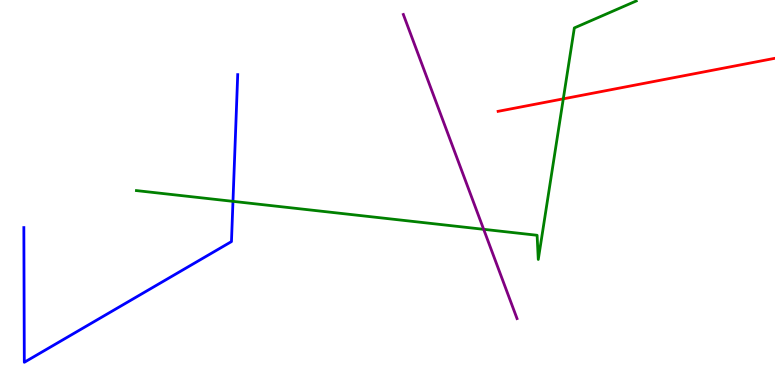[{'lines': ['blue', 'red'], 'intersections': []}, {'lines': ['green', 'red'], 'intersections': [{'x': 7.27, 'y': 7.43}]}, {'lines': ['purple', 'red'], 'intersections': []}, {'lines': ['blue', 'green'], 'intersections': [{'x': 3.01, 'y': 4.77}]}, {'lines': ['blue', 'purple'], 'intersections': []}, {'lines': ['green', 'purple'], 'intersections': [{'x': 6.24, 'y': 4.04}]}]